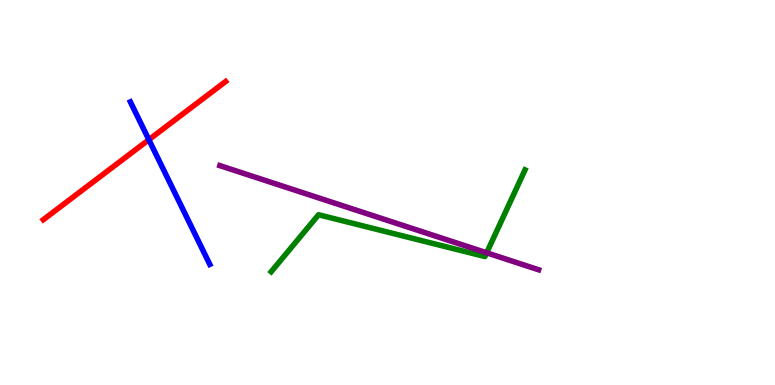[{'lines': ['blue', 'red'], 'intersections': [{'x': 1.92, 'y': 6.37}]}, {'lines': ['green', 'red'], 'intersections': []}, {'lines': ['purple', 'red'], 'intersections': []}, {'lines': ['blue', 'green'], 'intersections': []}, {'lines': ['blue', 'purple'], 'intersections': []}, {'lines': ['green', 'purple'], 'intersections': [{'x': 6.28, 'y': 3.43}]}]